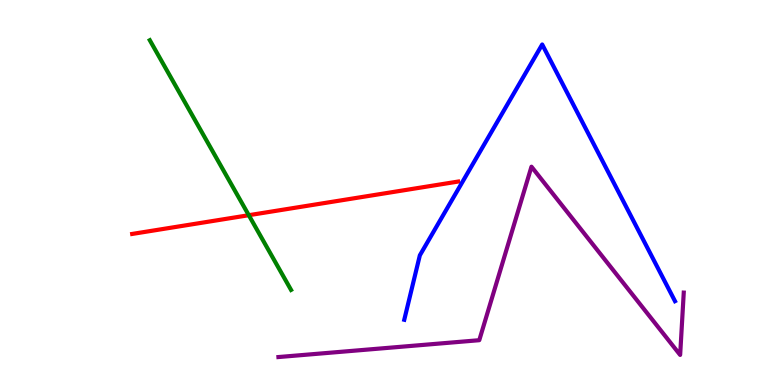[{'lines': ['blue', 'red'], 'intersections': []}, {'lines': ['green', 'red'], 'intersections': [{'x': 3.21, 'y': 4.41}]}, {'lines': ['purple', 'red'], 'intersections': []}, {'lines': ['blue', 'green'], 'intersections': []}, {'lines': ['blue', 'purple'], 'intersections': []}, {'lines': ['green', 'purple'], 'intersections': []}]